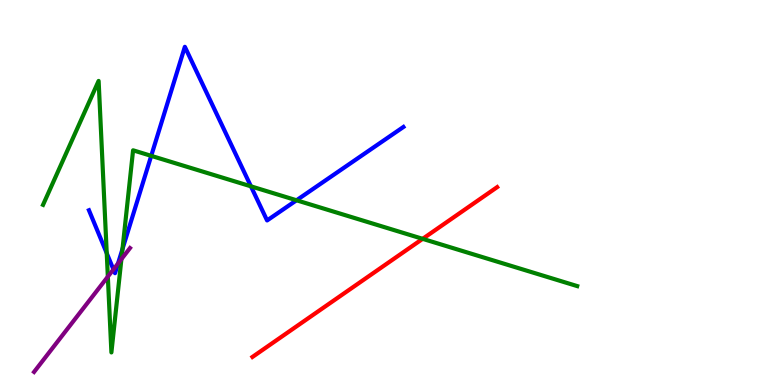[{'lines': ['blue', 'red'], 'intersections': []}, {'lines': ['green', 'red'], 'intersections': [{'x': 5.45, 'y': 3.8}]}, {'lines': ['purple', 'red'], 'intersections': []}, {'lines': ['blue', 'green'], 'intersections': [{'x': 1.38, 'y': 3.42}, {'x': 1.58, 'y': 3.53}, {'x': 1.95, 'y': 5.95}, {'x': 3.24, 'y': 5.16}, {'x': 3.83, 'y': 4.8}]}, {'lines': ['blue', 'purple'], 'intersections': [{'x': 1.46, 'y': 3.0}, {'x': 1.52, 'y': 3.16}]}, {'lines': ['green', 'purple'], 'intersections': [{'x': 1.39, 'y': 2.81}, {'x': 1.57, 'y': 3.27}]}]